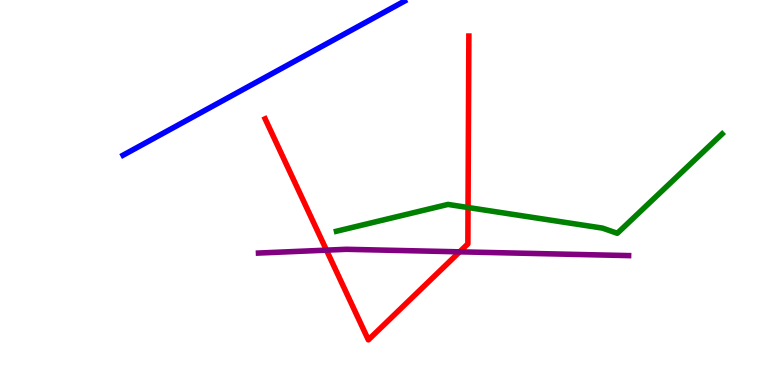[{'lines': ['blue', 'red'], 'intersections': []}, {'lines': ['green', 'red'], 'intersections': [{'x': 6.04, 'y': 4.61}]}, {'lines': ['purple', 'red'], 'intersections': [{'x': 4.21, 'y': 3.5}, {'x': 5.93, 'y': 3.46}]}, {'lines': ['blue', 'green'], 'intersections': []}, {'lines': ['blue', 'purple'], 'intersections': []}, {'lines': ['green', 'purple'], 'intersections': []}]